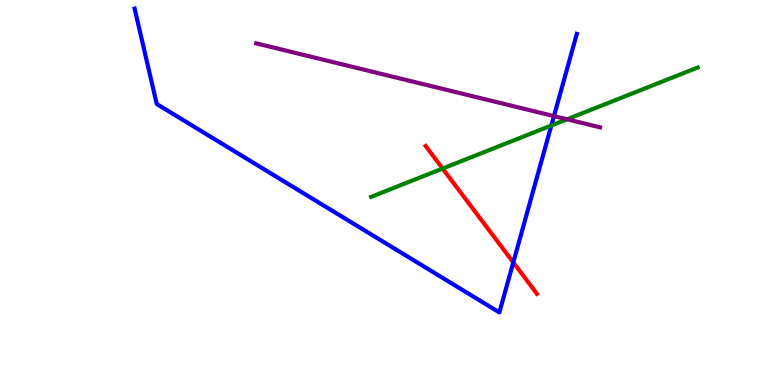[{'lines': ['blue', 'red'], 'intersections': [{'x': 6.62, 'y': 3.18}]}, {'lines': ['green', 'red'], 'intersections': [{'x': 5.71, 'y': 5.62}]}, {'lines': ['purple', 'red'], 'intersections': []}, {'lines': ['blue', 'green'], 'intersections': [{'x': 7.11, 'y': 6.74}]}, {'lines': ['blue', 'purple'], 'intersections': [{'x': 7.15, 'y': 6.98}]}, {'lines': ['green', 'purple'], 'intersections': [{'x': 7.32, 'y': 6.9}]}]